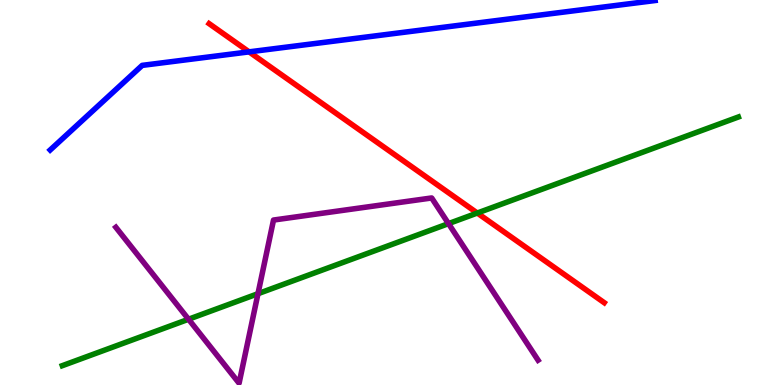[{'lines': ['blue', 'red'], 'intersections': [{'x': 3.21, 'y': 8.65}]}, {'lines': ['green', 'red'], 'intersections': [{'x': 6.16, 'y': 4.47}]}, {'lines': ['purple', 'red'], 'intersections': []}, {'lines': ['blue', 'green'], 'intersections': []}, {'lines': ['blue', 'purple'], 'intersections': []}, {'lines': ['green', 'purple'], 'intersections': [{'x': 2.43, 'y': 1.71}, {'x': 3.33, 'y': 2.37}, {'x': 5.79, 'y': 4.19}]}]